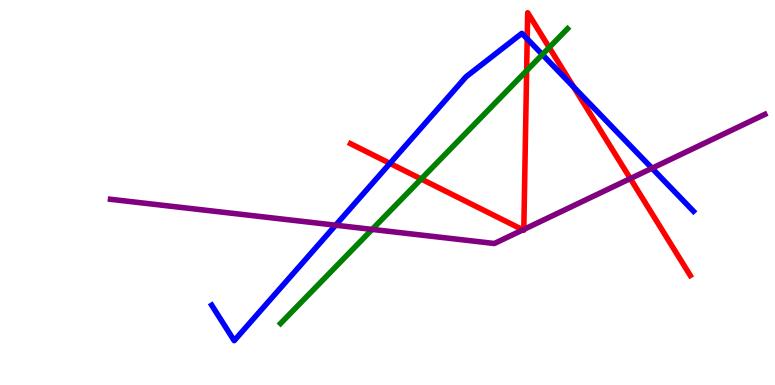[{'lines': ['blue', 'red'], 'intersections': [{'x': 5.03, 'y': 5.76}, {'x': 6.8, 'y': 8.99}, {'x': 7.4, 'y': 7.74}]}, {'lines': ['green', 'red'], 'intersections': [{'x': 5.43, 'y': 5.35}, {'x': 6.8, 'y': 8.16}, {'x': 7.09, 'y': 8.77}]}, {'lines': ['purple', 'red'], 'intersections': [{'x': 6.75, 'y': 4.03}, {'x': 6.76, 'y': 4.04}, {'x': 8.13, 'y': 5.36}]}, {'lines': ['blue', 'green'], 'intersections': [{'x': 7.0, 'y': 8.58}]}, {'lines': ['blue', 'purple'], 'intersections': [{'x': 4.33, 'y': 4.15}, {'x': 8.41, 'y': 5.63}]}, {'lines': ['green', 'purple'], 'intersections': [{'x': 4.8, 'y': 4.04}]}]